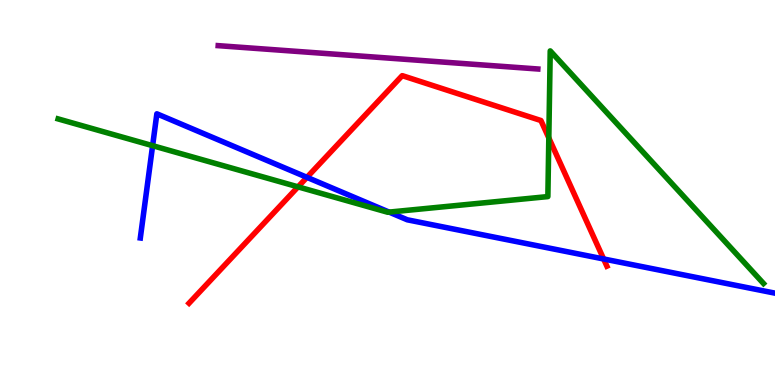[{'lines': ['blue', 'red'], 'intersections': [{'x': 3.96, 'y': 5.39}, {'x': 7.79, 'y': 3.27}]}, {'lines': ['green', 'red'], 'intersections': [{'x': 3.85, 'y': 5.15}, {'x': 7.08, 'y': 6.42}]}, {'lines': ['purple', 'red'], 'intersections': []}, {'lines': ['blue', 'green'], 'intersections': [{'x': 1.97, 'y': 6.22}, {'x': 5.02, 'y': 4.49}]}, {'lines': ['blue', 'purple'], 'intersections': []}, {'lines': ['green', 'purple'], 'intersections': []}]